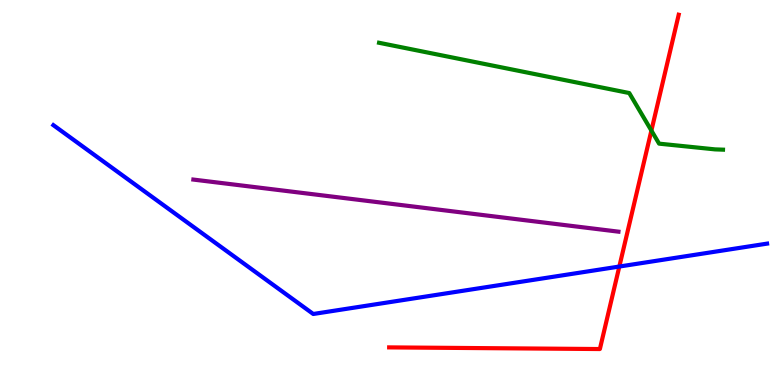[{'lines': ['blue', 'red'], 'intersections': [{'x': 7.99, 'y': 3.08}]}, {'lines': ['green', 'red'], 'intersections': [{'x': 8.41, 'y': 6.61}]}, {'lines': ['purple', 'red'], 'intersections': []}, {'lines': ['blue', 'green'], 'intersections': []}, {'lines': ['blue', 'purple'], 'intersections': []}, {'lines': ['green', 'purple'], 'intersections': []}]